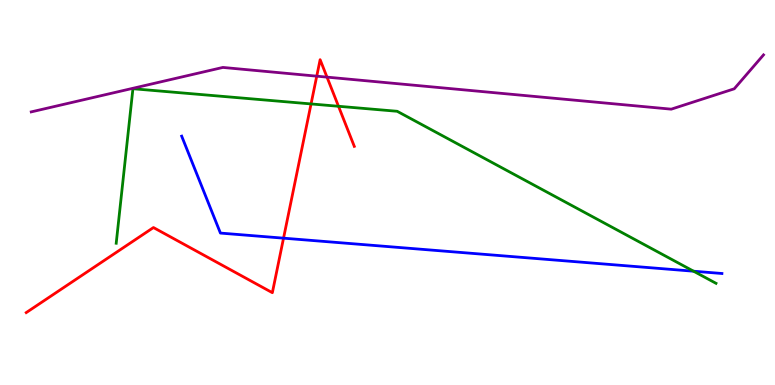[{'lines': ['blue', 'red'], 'intersections': [{'x': 3.66, 'y': 3.81}]}, {'lines': ['green', 'red'], 'intersections': [{'x': 4.01, 'y': 7.3}, {'x': 4.37, 'y': 7.24}]}, {'lines': ['purple', 'red'], 'intersections': [{'x': 4.09, 'y': 8.02}, {'x': 4.22, 'y': 8.0}]}, {'lines': ['blue', 'green'], 'intersections': [{'x': 8.95, 'y': 2.96}]}, {'lines': ['blue', 'purple'], 'intersections': []}, {'lines': ['green', 'purple'], 'intersections': []}]